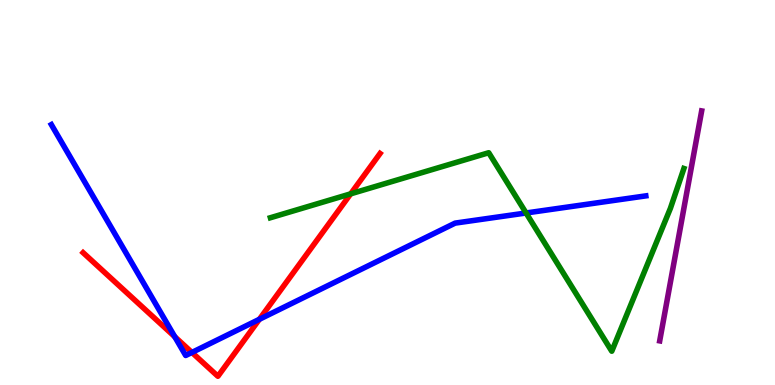[{'lines': ['blue', 'red'], 'intersections': [{'x': 2.26, 'y': 1.25}, {'x': 2.48, 'y': 0.846}, {'x': 3.35, 'y': 1.71}]}, {'lines': ['green', 'red'], 'intersections': [{'x': 4.53, 'y': 4.97}]}, {'lines': ['purple', 'red'], 'intersections': []}, {'lines': ['blue', 'green'], 'intersections': [{'x': 6.79, 'y': 4.47}]}, {'lines': ['blue', 'purple'], 'intersections': []}, {'lines': ['green', 'purple'], 'intersections': []}]